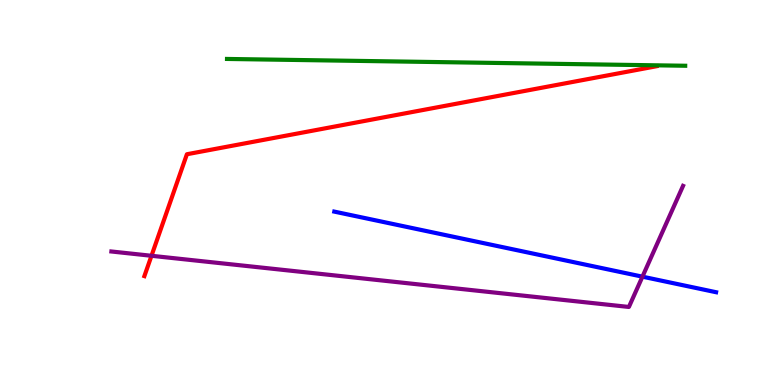[{'lines': ['blue', 'red'], 'intersections': []}, {'lines': ['green', 'red'], 'intersections': []}, {'lines': ['purple', 'red'], 'intersections': [{'x': 1.95, 'y': 3.36}]}, {'lines': ['blue', 'green'], 'intersections': []}, {'lines': ['blue', 'purple'], 'intersections': [{'x': 8.29, 'y': 2.81}]}, {'lines': ['green', 'purple'], 'intersections': []}]